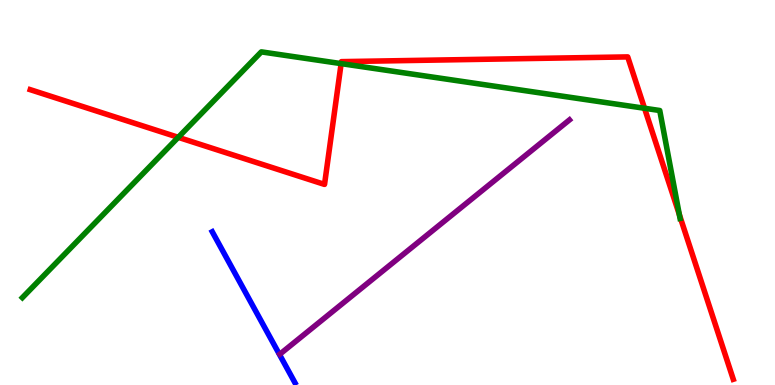[{'lines': ['blue', 'red'], 'intersections': []}, {'lines': ['green', 'red'], 'intersections': [{'x': 2.3, 'y': 6.43}, {'x': 4.4, 'y': 8.35}, {'x': 8.32, 'y': 7.19}, {'x': 8.77, 'y': 4.43}]}, {'lines': ['purple', 'red'], 'intersections': []}, {'lines': ['blue', 'green'], 'intersections': []}, {'lines': ['blue', 'purple'], 'intersections': []}, {'lines': ['green', 'purple'], 'intersections': []}]